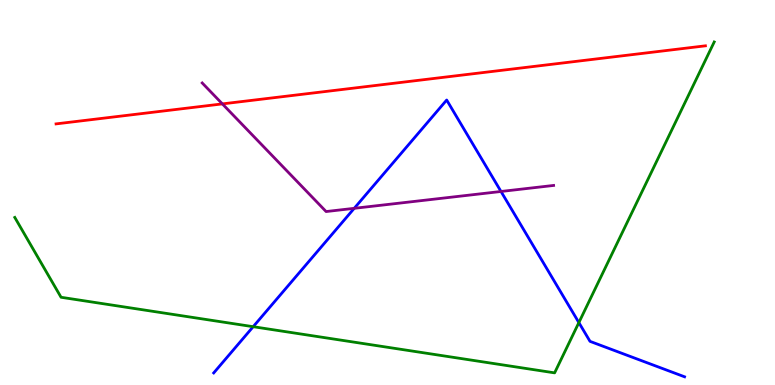[{'lines': ['blue', 'red'], 'intersections': []}, {'lines': ['green', 'red'], 'intersections': []}, {'lines': ['purple', 'red'], 'intersections': [{'x': 2.87, 'y': 7.3}]}, {'lines': ['blue', 'green'], 'intersections': [{'x': 3.27, 'y': 1.51}, {'x': 7.47, 'y': 1.62}]}, {'lines': ['blue', 'purple'], 'intersections': [{'x': 4.57, 'y': 4.59}, {'x': 6.46, 'y': 5.03}]}, {'lines': ['green', 'purple'], 'intersections': []}]